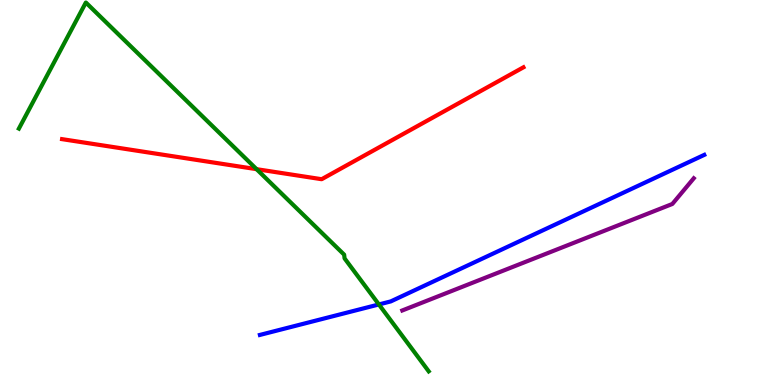[{'lines': ['blue', 'red'], 'intersections': []}, {'lines': ['green', 'red'], 'intersections': [{'x': 3.31, 'y': 5.61}]}, {'lines': ['purple', 'red'], 'intersections': []}, {'lines': ['blue', 'green'], 'intersections': [{'x': 4.89, 'y': 2.09}]}, {'lines': ['blue', 'purple'], 'intersections': []}, {'lines': ['green', 'purple'], 'intersections': []}]